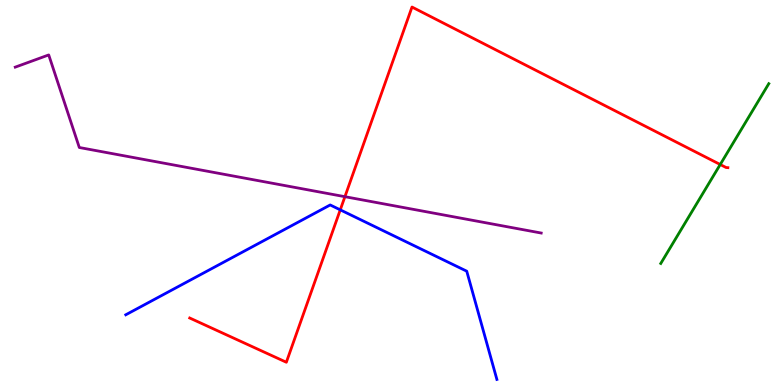[{'lines': ['blue', 'red'], 'intersections': [{'x': 4.39, 'y': 4.55}]}, {'lines': ['green', 'red'], 'intersections': [{'x': 9.29, 'y': 5.73}]}, {'lines': ['purple', 'red'], 'intersections': [{'x': 4.45, 'y': 4.89}]}, {'lines': ['blue', 'green'], 'intersections': []}, {'lines': ['blue', 'purple'], 'intersections': []}, {'lines': ['green', 'purple'], 'intersections': []}]